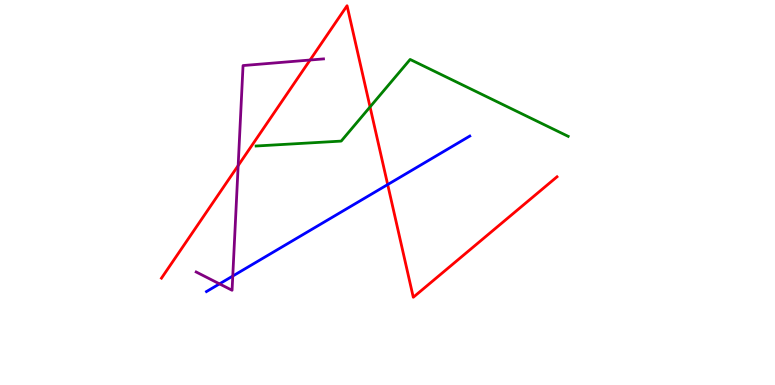[{'lines': ['blue', 'red'], 'intersections': [{'x': 5.0, 'y': 5.21}]}, {'lines': ['green', 'red'], 'intersections': [{'x': 4.77, 'y': 7.22}]}, {'lines': ['purple', 'red'], 'intersections': [{'x': 3.07, 'y': 5.7}, {'x': 4.0, 'y': 8.44}]}, {'lines': ['blue', 'green'], 'intersections': []}, {'lines': ['blue', 'purple'], 'intersections': [{'x': 2.83, 'y': 2.63}, {'x': 3.0, 'y': 2.83}]}, {'lines': ['green', 'purple'], 'intersections': []}]